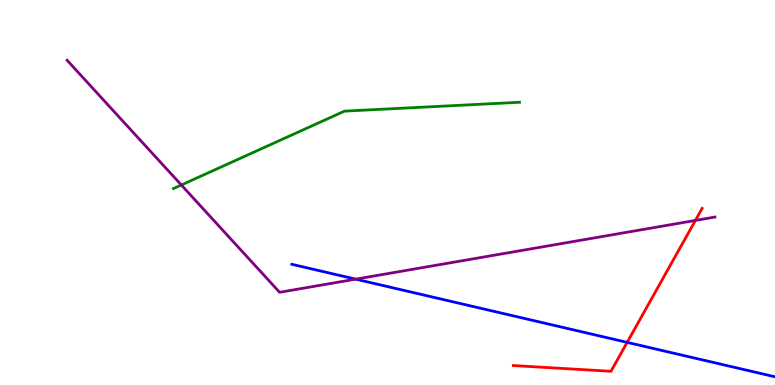[{'lines': ['blue', 'red'], 'intersections': [{'x': 8.09, 'y': 1.11}]}, {'lines': ['green', 'red'], 'intersections': []}, {'lines': ['purple', 'red'], 'intersections': [{'x': 8.97, 'y': 4.27}]}, {'lines': ['blue', 'green'], 'intersections': []}, {'lines': ['blue', 'purple'], 'intersections': [{'x': 4.59, 'y': 2.75}]}, {'lines': ['green', 'purple'], 'intersections': [{'x': 2.34, 'y': 5.19}]}]